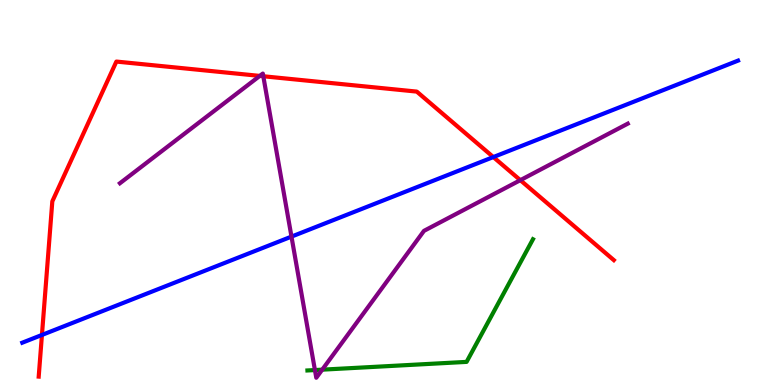[{'lines': ['blue', 'red'], 'intersections': [{'x': 0.541, 'y': 1.3}, {'x': 6.37, 'y': 5.92}]}, {'lines': ['green', 'red'], 'intersections': []}, {'lines': ['purple', 'red'], 'intersections': [{'x': 3.35, 'y': 8.03}, {'x': 3.4, 'y': 8.02}, {'x': 6.71, 'y': 5.32}]}, {'lines': ['blue', 'green'], 'intersections': []}, {'lines': ['blue', 'purple'], 'intersections': [{'x': 3.76, 'y': 3.85}]}, {'lines': ['green', 'purple'], 'intersections': [{'x': 4.06, 'y': 0.388}, {'x': 4.16, 'y': 0.398}]}]